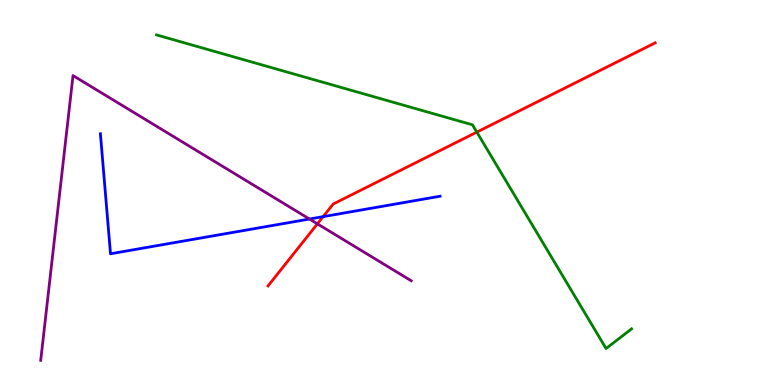[{'lines': ['blue', 'red'], 'intersections': [{'x': 4.17, 'y': 4.37}]}, {'lines': ['green', 'red'], 'intersections': [{'x': 6.15, 'y': 6.57}]}, {'lines': ['purple', 'red'], 'intersections': [{'x': 4.1, 'y': 4.19}]}, {'lines': ['blue', 'green'], 'intersections': []}, {'lines': ['blue', 'purple'], 'intersections': [{'x': 3.99, 'y': 4.31}]}, {'lines': ['green', 'purple'], 'intersections': []}]